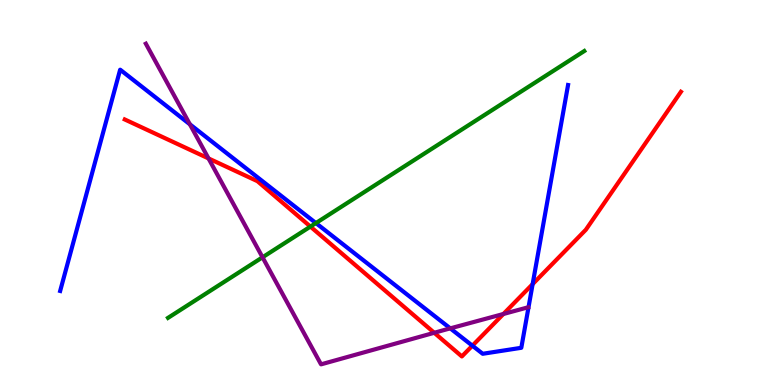[{'lines': ['blue', 'red'], 'intersections': [{'x': 6.1, 'y': 1.02}, {'x': 6.87, 'y': 2.62}]}, {'lines': ['green', 'red'], 'intersections': [{'x': 4.01, 'y': 4.11}]}, {'lines': ['purple', 'red'], 'intersections': [{'x': 2.69, 'y': 5.89}, {'x': 5.6, 'y': 1.36}, {'x': 6.5, 'y': 1.84}]}, {'lines': ['blue', 'green'], 'intersections': [{'x': 4.08, 'y': 4.21}]}, {'lines': ['blue', 'purple'], 'intersections': [{'x': 2.45, 'y': 6.77}, {'x': 5.81, 'y': 1.47}]}, {'lines': ['green', 'purple'], 'intersections': [{'x': 3.39, 'y': 3.32}]}]